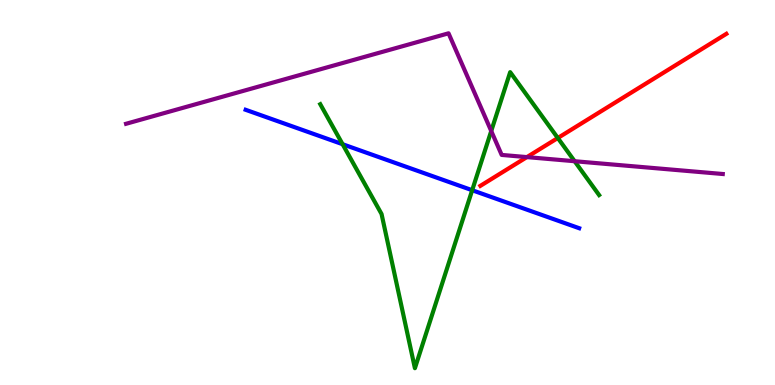[{'lines': ['blue', 'red'], 'intersections': []}, {'lines': ['green', 'red'], 'intersections': [{'x': 7.2, 'y': 6.42}]}, {'lines': ['purple', 'red'], 'intersections': [{'x': 6.8, 'y': 5.92}]}, {'lines': ['blue', 'green'], 'intersections': [{'x': 4.42, 'y': 6.25}, {'x': 6.09, 'y': 5.06}]}, {'lines': ['blue', 'purple'], 'intersections': []}, {'lines': ['green', 'purple'], 'intersections': [{'x': 6.34, 'y': 6.6}, {'x': 7.41, 'y': 5.81}]}]